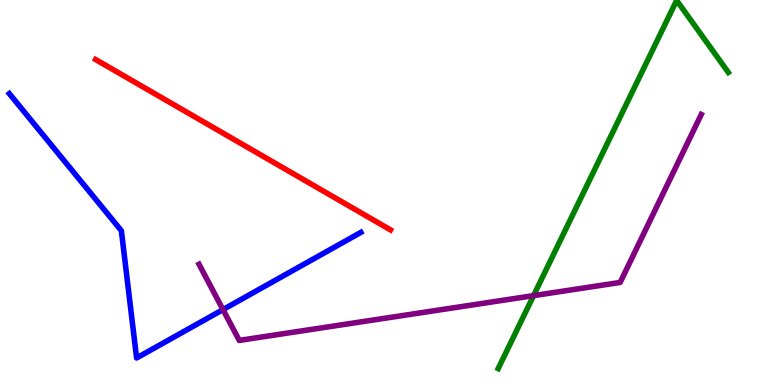[{'lines': ['blue', 'red'], 'intersections': []}, {'lines': ['green', 'red'], 'intersections': []}, {'lines': ['purple', 'red'], 'intersections': []}, {'lines': ['blue', 'green'], 'intersections': []}, {'lines': ['blue', 'purple'], 'intersections': [{'x': 2.88, 'y': 1.96}]}, {'lines': ['green', 'purple'], 'intersections': [{'x': 6.88, 'y': 2.32}]}]